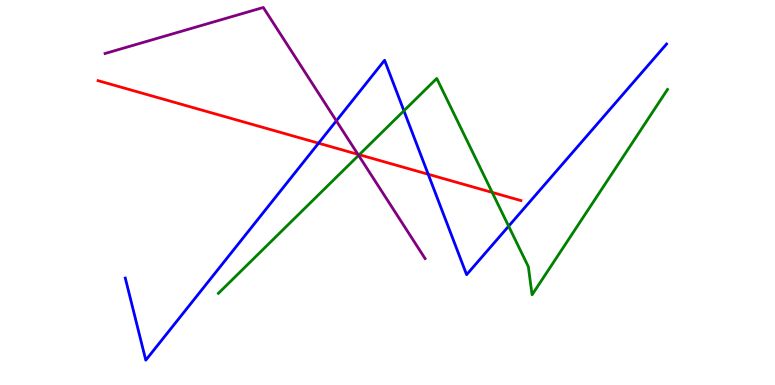[{'lines': ['blue', 'red'], 'intersections': [{'x': 4.11, 'y': 6.28}, {'x': 5.53, 'y': 5.47}]}, {'lines': ['green', 'red'], 'intersections': [{'x': 4.64, 'y': 5.98}, {'x': 6.35, 'y': 5.0}]}, {'lines': ['purple', 'red'], 'intersections': [{'x': 4.62, 'y': 5.99}]}, {'lines': ['blue', 'green'], 'intersections': [{'x': 5.21, 'y': 7.12}, {'x': 6.56, 'y': 4.13}]}, {'lines': ['blue', 'purple'], 'intersections': [{'x': 4.34, 'y': 6.86}]}, {'lines': ['green', 'purple'], 'intersections': [{'x': 4.63, 'y': 5.96}]}]